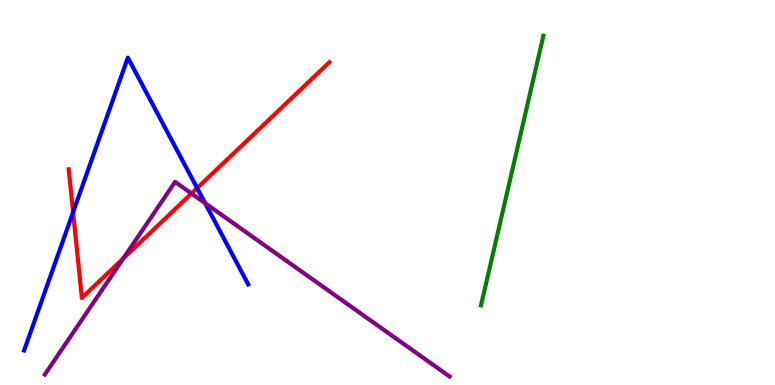[{'lines': ['blue', 'red'], 'intersections': [{'x': 0.943, 'y': 4.49}, {'x': 2.54, 'y': 5.11}]}, {'lines': ['green', 'red'], 'intersections': []}, {'lines': ['purple', 'red'], 'intersections': [{'x': 1.59, 'y': 3.29}, {'x': 2.47, 'y': 4.97}]}, {'lines': ['blue', 'green'], 'intersections': []}, {'lines': ['blue', 'purple'], 'intersections': [{'x': 2.65, 'y': 4.72}]}, {'lines': ['green', 'purple'], 'intersections': []}]